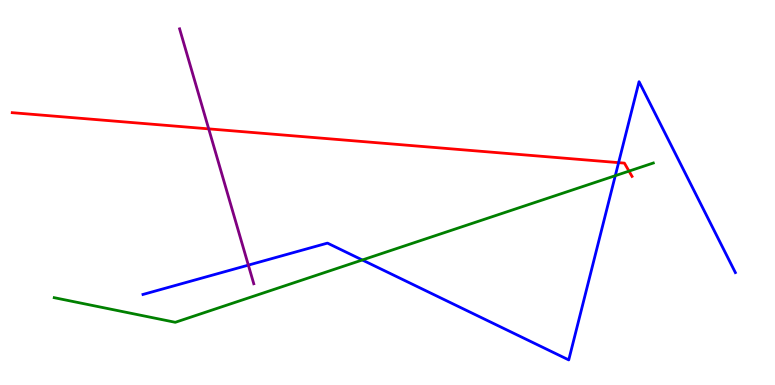[{'lines': ['blue', 'red'], 'intersections': [{'x': 7.98, 'y': 5.78}]}, {'lines': ['green', 'red'], 'intersections': [{'x': 8.12, 'y': 5.56}]}, {'lines': ['purple', 'red'], 'intersections': [{'x': 2.69, 'y': 6.65}]}, {'lines': ['blue', 'green'], 'intersections': [{'x': 4.68, 'y': 3.25}, {'x': 7.94, 'y': 5.44}]}, {'lines': ['blue', 'purple'], 'intersections': [{'x': 3.2, 'y': 3.11}]}, {'lines': ['green', 'purple'], 'intersections': []}]